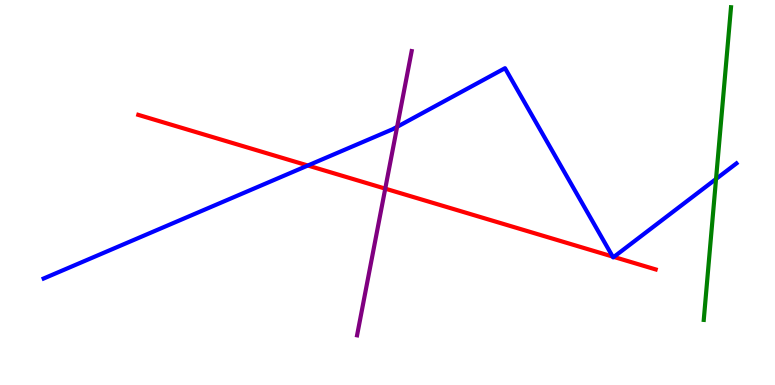[{'lines': ['blue', 'red'], 'intersections': [{'x': 3.97, 'y': 5.7}, {'x': 7.91, 'y': 3.34}, {'x': 7.92, 'y': 3.33}]}, {'lines': ['green', 'red'], 'intersections': []}, {'lines': ['purple', 'red'], 'intersections': [{'x': 4.97, 'y': 5.1}]}, {'lines': ['blue', 'green'], 'intersections': [{'x': 9.24, 'y': 5.35}]}, {'lines': ['blue', 'purple'], 'intersections': [{'x': 5.12, 'y': 6.71}]}, {'lines': ['green', 'purple'], 'intersections': []}]